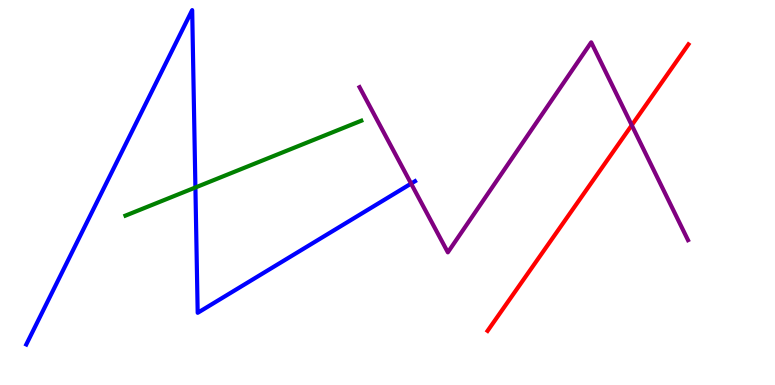[{'lines': ['blue', 'red'], 'intersections': []}, {'lines': ['green', 'red'], 'intersections': []}, {'lines': ['purple', 'red'], 'intersections': [{'x': 8.15, 'y': 6.75}]}, {'lines': ['blue', 'green'], 'intersections': [{'x': 2.52, 'y': 5.13}]}, {'lines': ['blue', 'purple'], 'intersections': [{'x': 5.3, 'y': 5.23}]}, {'lines': ['green', 'purple'], 'intersections': []}]